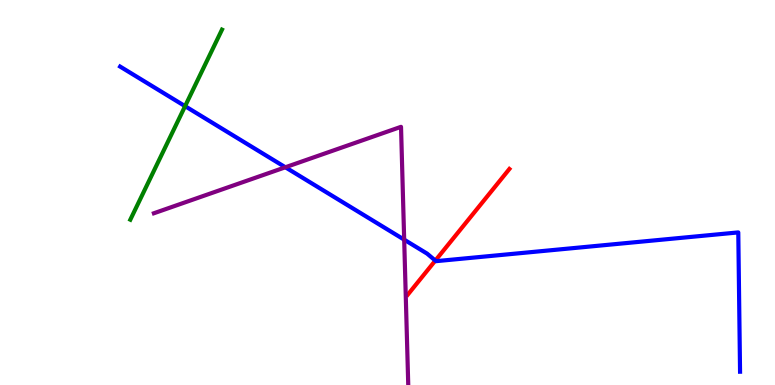[{'lines': ['blue', 'red'], 'intersections': [{'x': 5.62, 'y': 3.23}]}, {'lines': ['green', 'red'], 'intersections': []}, {'lines': ['purple', 'red'], 'intersections': []}, {'lines': ['blue', 'green'], 'intersections': [{'x': 2.39, 'y': 7.24}]}, {'lines': ['blue', 'purple'], 'intersections': [{'x': 3.68, 'y': 5.66}, {'x': 5.22, 'y': 3.78}]}, {'lines': ['green', 'purple'], 'intersections': []}]